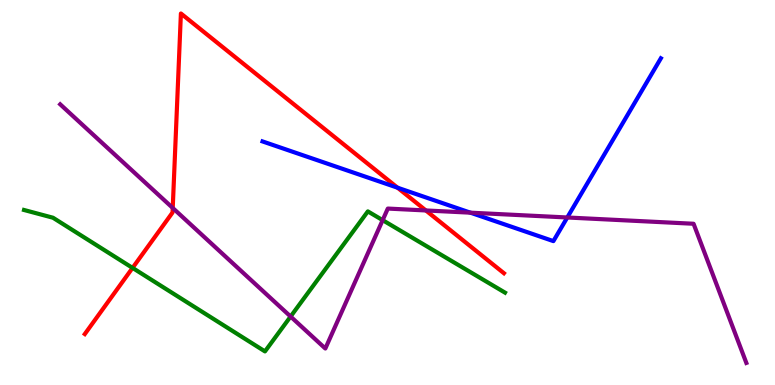[{'lines': ['blue', 'red'], 'intersections': [{'x': 5.13, 'y': 5.12}]}, {'lines': ['green', 'red'], 'intersections': [{'x': 1.71, 'y': 3.04}]}, {'lines': ['purple', 'red'], 'intersections': [{'x': 2.23, 'y': 4.6}, {'x': 5.49, 'y': 4.53}]}, {'lines': ['blue', 'green'], 'intersections': []}, {'lines': ['blue', 'purple'], 'intersections': [{'x': 6.07, 'y': 4.48}, {'x': 7.32, 'y': 4.35}]}, {'lines': ['green', 'purple'], 'intersections': [{'x': 3.75, 'y': 1.78}, {'x': 4.94, 'y': 4.28}]}]